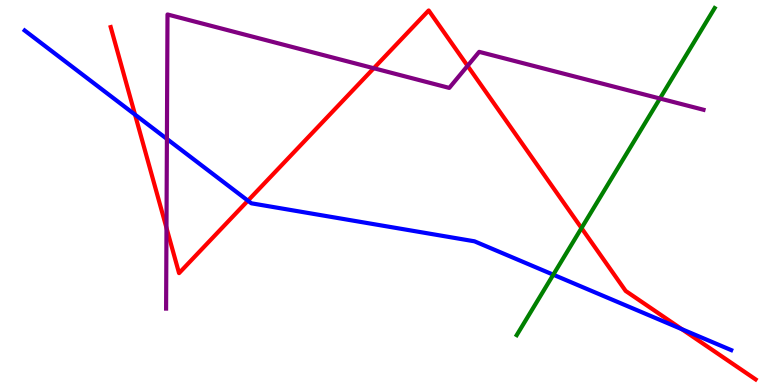[{'lines': ['blue', 'red'], 'intersections': [{'x': 1.74, 'y': 7.02}, {'x': 3.2, 'y': 4.79}, {'x': 8.8, 'y': 1.45}]}, {'lines': ['green', 'red'], 'intersections': [{'x': 7.5, 'y': 4.08}]}, {'lines': ['purple', 'red'], 'intersections': [{'x': 2.15, 'y': 4.08}, {'x': 4.82, 'y': 8.23}, {'x': 6.03, 'y': 8.29}]}, {'lines': ['blue', 'green'], 'intersections': [{'x': 7.14, 'y': 2.86}]}, {'lines': ['blue', 'purple'], 'intersections': [{'x': 2.15, 'y': 6.39}]}, {'lines': ['green', 'purple'], 'intersections': [{'x': 8.52, 'y': 7.44}]}]